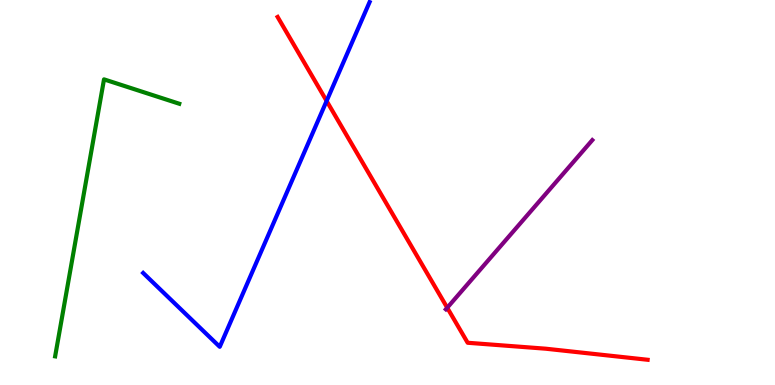[{'lines': ['blue', 'red'], 'intersections': [{'x': 4.21, 'y': 7.38}]}, {'lines': ['green', 'red'], 'intersections': []}, {'lines': ['purple', 'red'], 'intersections': [{'x': 5.77, 'y': 2.01}]}, {'lines': ['blue', 'green'], 'intersections': []}, {'lines': ['blue', 'purple'], 'intersections': []}, {'lines': ['green', 'purple'], 'intersections': []}]